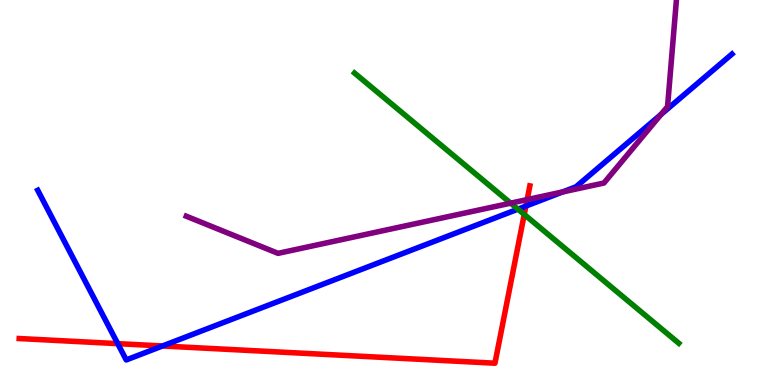[{'lines': ['blue', 'red'], 'intersections': [{'x': 1.52, 'y': 1.07}, {'x': 2.1, 'y': 1.01}, {'x': 6.79, 'y': 4.65}]}, {'lines': ['green', 'red'], 'intersections': [{'x': 6.76, 'y': 4.43}]}, {'lines': ['purple', 'red'], 'intersections': [{'x': 6.8, 'y': 4.82}]}, {'lines': ['blue', 'green'], 'intersections': [{'x': 6.68, 'y': 4.57}]}, {'lines': ['blue', 'purple'], 'intersections': [{'x': 7.26, 'y': 5.01}, {'x': 8.53, 'y': 7.03}]}, {'lines': ['green', 'purple'], 'intersections': [{'x': 6.59, 'y': 4.72}]}]